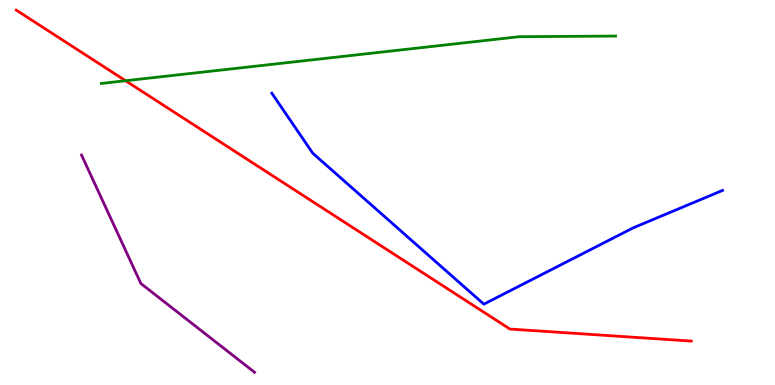[{'lines': ['blue', 'red'], 'intersections': []}, {'lines': ['green', 'red'], 'intersections': [{'x': 1.62, 'y': 7.9}]}, {'lines': ['purple', 'red'], 'intersections': []}, {'lines': ['blue', 'green'], 'intersections': []}, {'lines': ['blue', 'purple'], 'intersections': []}, {'lines': ['green', 'purple'], 'intersections': []}]